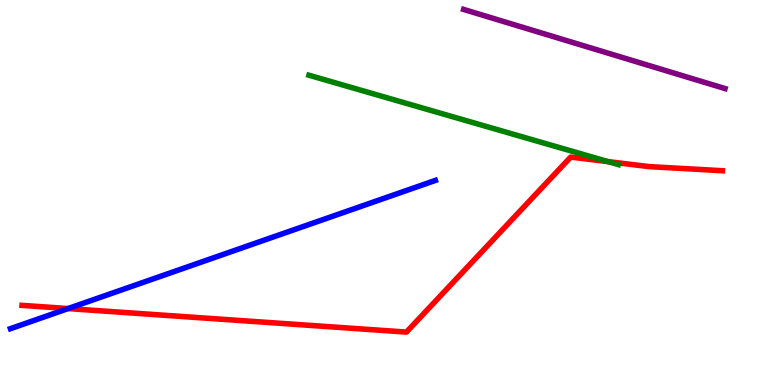[{'lines': ['blue', 'red'], 'intersections': [{'x': 0.878, 'y': 1.99}]}, {'lines': ['green', 'red'], 'intersections': [{'x': 7.85, 'y': 5.8}]}, {'lines': ['purple', 'red'], 'intersections': []}, {'lines': ['blue', 'green'], 'intersections': []}, {'lines': ['blue', 'purple'], 'intersections': []}, {'lines': ['green', 'purple'], 'intersections': []}]